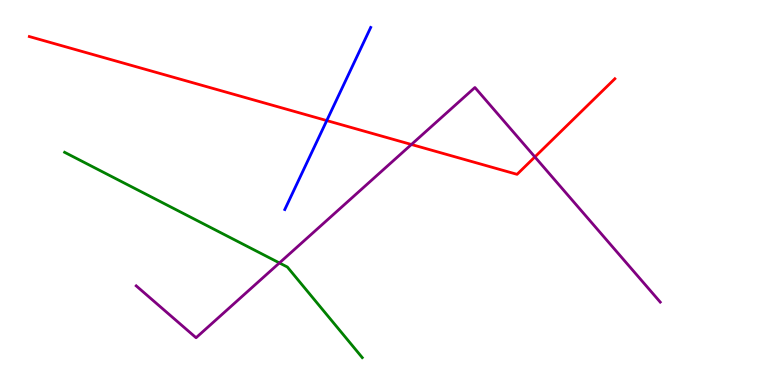[{'lines': ['blue', 'red'], 'intersections': [{'x': 4.22, 'y': 6.87}]}, {'lines': ['green', 'red'], 'intersections': []}, {'lines': ['purple', 'red'], 'intersections': [{'x': 5.31, 'y': 6.25}, {'x': 6.9, 'y': 5.92}]}, {'lines': ['blue', 'green'], 'intersections': []}, {'lines': ['blue', 'purple'], 'intersections': []}, {'lines': ['green', 'purple'], 'intersections': [{'x': 3.61, 'y': 3.17}]}]